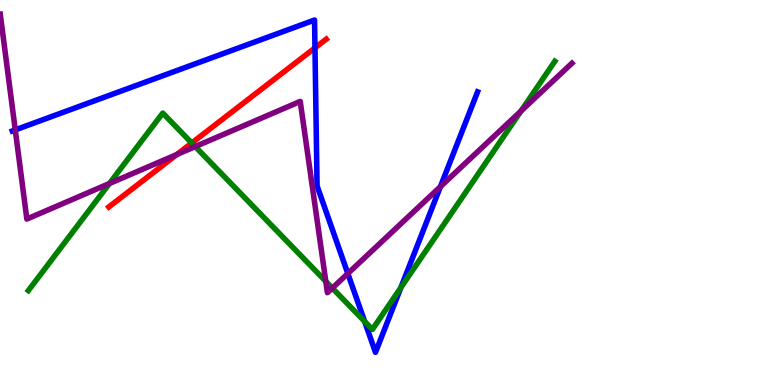[{'lines': ['blue', 'red'], 'intersections': [{'x': 4.06, 'y': 8.76}]}, {'lines': ['green', 'red'], 'intersections': [{'x': 2.47, 'y': 6.29}]}, {'lines': ['purple', 'red'], 'intersections': [{'x': 2.28, 'y': 5.99}]}, {'lines': ['blue', 'green'], 'intersections': [{'x': 4.71, 'y': 1.65}, {'x': 5.17, 'y': 2.53}]}, {'lines': ['blue', 'purple'], 'intersections': [{'x': 0.197, 'y': 6.63}, {'x': 4.49, 'y': 2.9}, {'x': 5.68, 'y': 5.15}]}, {'lines': ['green', 'purple'], 'intersections': [{'x': 1.41, 'y': 5.23}, {'x': 2.52, 'y': 6.19}, {'x': 4.2, 'y': 2.69}, {'x': 4.29, 'y': 2.52}, {'x': 6.72, 'y': 7.12}]}]